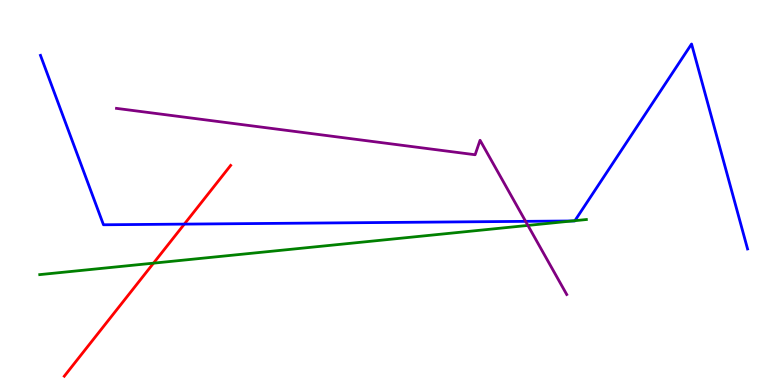[{'lines': ['blue', 'red'], 'intersections': [{'x': 2.38, 'y': 4.18}]}, {'lines': ['green', 'red'], 'intersections': [{'x': 1.98, 'y': 3.16}]}, {'lines': ['purple', 'red'], 'intersections': []}, {'lines': ['blue', 'green'], 'intersections': [{'x': 7.38, 'y': 4.26}, {'x': 7.42, 'y': 4.27}]}, {'lines': ['blue', 'purple'], 'intersections': [{'x': 6.78, 'y': 4.25}]}, {'lines': ['green', 'purple'], 'intersections': [{'x': 6.81, 'y': 4.15}]}]